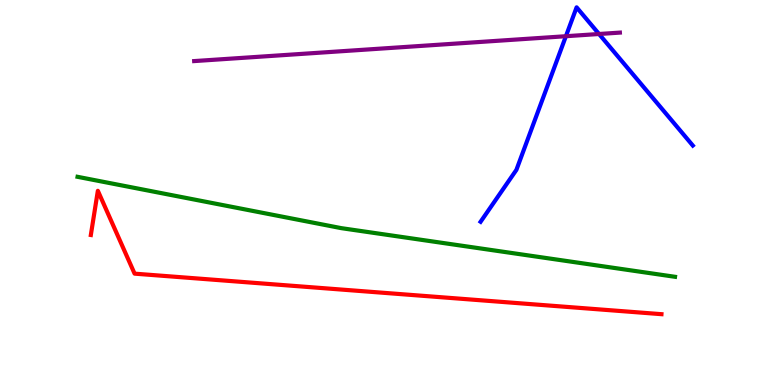[{'lines': ['blue', 'red'], 'intersections': []}, {'lines': ['green', 'red'], 'intersections': []}, {'lines': ['purple', 'red'], 'intersections': []}, {'lines': ['blue', 'green'], 'intersections': []}, {'lines': ['blue', 'purple'], 'intersections': [{'x': 7.3, 'y': 9.06}, {'x': 7.73, 'y': 9.12}]}, {'lines': ['green', 'purple'], 'intersections': []}]